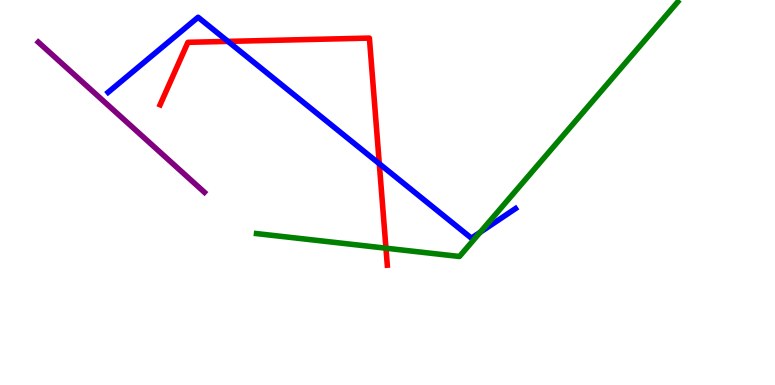[{'lines': ['blue', 'red'], 'intersections': [{'x': 2.94, 'y': 8.92}, {'x': 4.89, 'y': 5.75}]}, {'lines': ['green', 'red'], 'intersections': [{'x': 4.98, 'y': 3.55}]}, {'lines': ['purple', 'red'], 'intersections': []}, {'lines': ['blue', 'green'], 'intersections': [{'x': 6.2, 'y': 3.97}]}, {'lines': ['blue', 'purple'], 'intersections': []}, {'lines': ['green', 'purple'], 'intersections': []}]